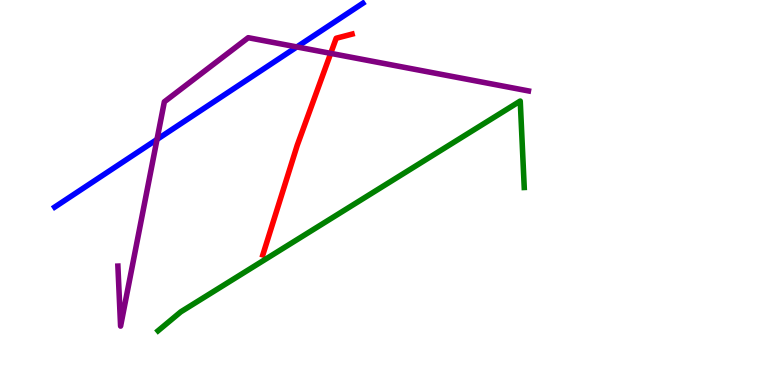[{'lines': ['blue', 'red'], 'intersections': []}, {'lines': ['green', 'red'], 'intersections': []}, {'lines': ['purple', 'red'], 'intersections': [{'x': 4.27, 'y': 8.61}]}, {'lines': ['blue', 'green'], 'intersections': []}, {'lines': ['blue', 'purple'], 'intersections': [{'x': 2.03, 'y': 6.38}, {'x': 3.83, 'y': 8.78}]}, {'lines': ['green', 'purple'], 'intersections': []}]